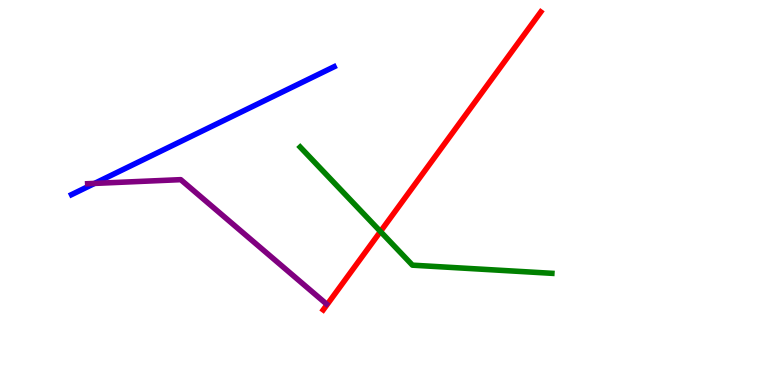[{'lines': ['blue', 'red'], 'intersections': []}, {'lines': ['green', 'red'], 'intersections': [{'x': 4.91, 'y': 3.99}]}, {'lines': ['purple', 'red'], 'intersections': []}, {'lines': ['blue', 'green'], 'intersections': []}, {'lines': ['blue', 'purple'], 'intersections': [{'x': 1.22, 'y': 5.24}]}, {'lines': ['green', 'purple'], 'intersections': []}]